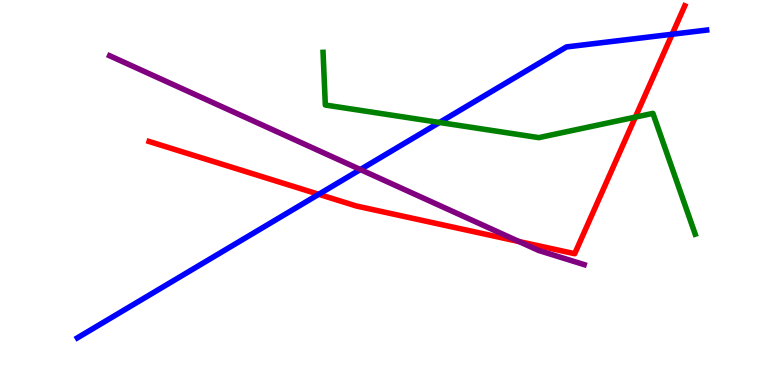[{'lines': ['blue', 'red'], 'intersections': [{'x': 4.11, 'y': 4.95}, {'x': 8.67, 'y': 9.11}]}, {'lines': ['green', 'red'], 'intersections': [{'x': 8.2, 'y': 6.96}]}, {'lines': ['purple', 'red'], 'intersections': [{'x': 6.7, 'y': 3.73}]}, {'lines': ['blue', 'green'], 'intersections': [{'x': 5.67, 'y': 6.82}]}, {'lines': ['blue', 'purple'], 'intersections': [{'x': 4.65, 'y': 5.6}]}, {'lines': ['green', 'purple'], 'intersections': []}]